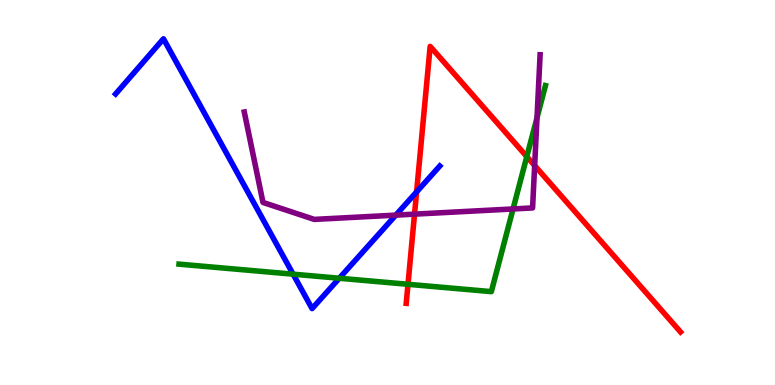[{'lines': ['blue', 'red'], 'intersections': [{'x': 5.38, 'y': 5.02}]}, {'lines': ['green', 'red'], 'intersections': [{'x': 5.26, 'y': 2.62}, {'x': 6.8, 'y': 5.93}]}, {'lines': ['purple', 'red'], 'intersections': [{'x': 5.35, 'y': 4.44}, {'x': 6.9, 'y': 5.7}]}, {'lines': ['blue', 'green'], 'intersections': [{'x': 3.78, 'y': 2.88}, {'x': 4.38, 'y': 2.77}]}, {'lines': ['blue', 'purple'], 'intersections': [{'x': 5.11, 'y': 4.41}]}, {'lines': ['green', 'purple'], 'intersections': [{'x': 6.62, 'y': 4.57}, {'x': 6.93, 'y': 6.94}]}]